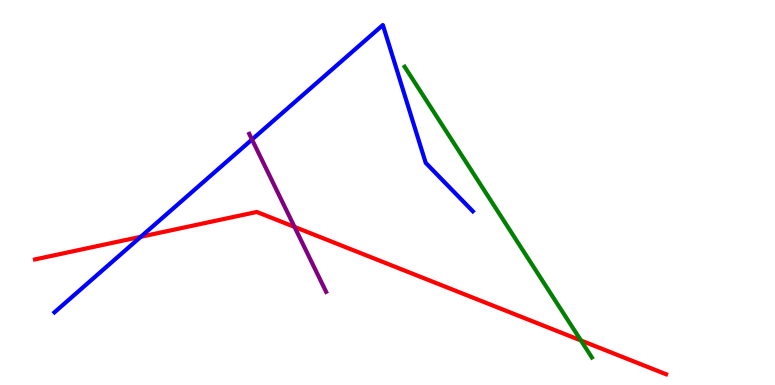[{'lines': ['blue', 'red'], 'intersections': [{'x': 1.82, 'y': 3.85}]}, {'lines': ['green', 'red'], 'intersections': [{'x': 7.5, 'y': 1.16}]}, {'lines': ['purple', 'red'], 'intersections': [{'x': 3.8, 'y': 4.11}]}, {'lines': ['blue', 'green'], 'intersections': []}, {'lines': ['blue', 'purple'], 'intersections': [{'x': 3.25, 'y': 6.38}]}, {'lines': ['green', 'purple'], 'intersections': []}]